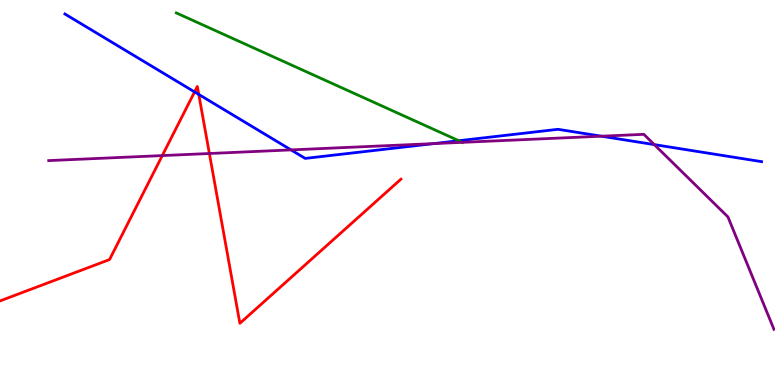[{'lines': ['blue', 'red'], 'intersections': [{'x': 2.51, 'y': 7.61}, {'x': 2.56, 'y': 7.55}]}, {'lines': ['green', 'red'], 'intersections': []}, {'lines': ['purple', 'red'], 'intersections': [{'x': 2.09, 'y': 5.96}, {'x': 2.7, 'y': 6.01}]}, {'lines': ['blue', 'green'], 'intersections': [{'x': 5.92, 'y': 6.34}]}, {'lines': ['blue', 'purple'], 'intersections': [{'x': 3.76, 'y': 6.11}, {'x': 5.6, 'y': 6.27}, {'x': 7.76, 'y': 6.46}, {'x': 8.44, 'y': 6.24}]}, {'lines': ['green', 'purple'], 'intersections': [{'x': 5.97, 'y': 6.3}]}]